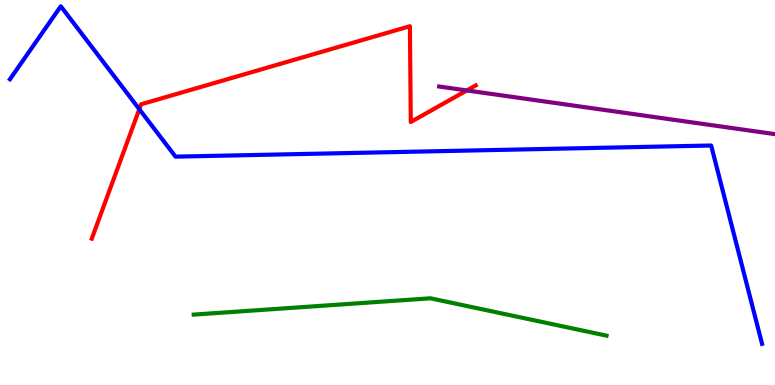[{'lines': ['blue', 'red'], 'intersections': [{'x': 1.8, 'y': 7.16}]}, {'lines': ['green', 'red'], 'intersections': []}, {'lines': ['purple', 'red'], 'intersections': [{'x': 6.02, 'y': 7.65}]}, {'lines': ['blue', 'green'], 'intersections': []}, {'lines': ['blue', 'purple'], 'intersections': []}, {'lines': ['green', 'purple'], 'intersections': []}]